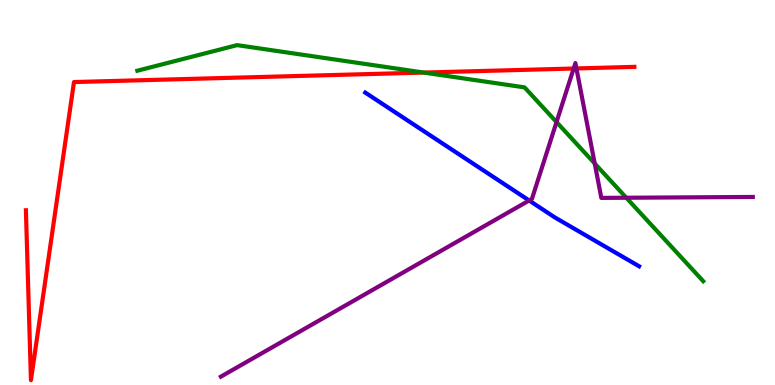[{'lines': ['blue', 'red'], 'intersections': []}, {'lines': ['green', 'red'], 'intersections': [{'x': 5.47, 'y': 8.12}]}, {'lines': ['purple', 'red'], 'intersections': [{'x': 7.4, 'y': 8.22}, {'x': 7.44, 'y': 8.22}]}, {'lines': ['blue', 'green'], 'intersections': []}, {'lines': ['blue', 'purple'], 'intersections': [{'x': 6.83, 'y': 4.79}]}, {'lines': ['green', 'purple'], 'intersections': [{'x': 7.18, 'y': 6.83}, {'x': 7.67, 'y': 5.75}, {'x': 8.08, 'y': 4.86}]}]